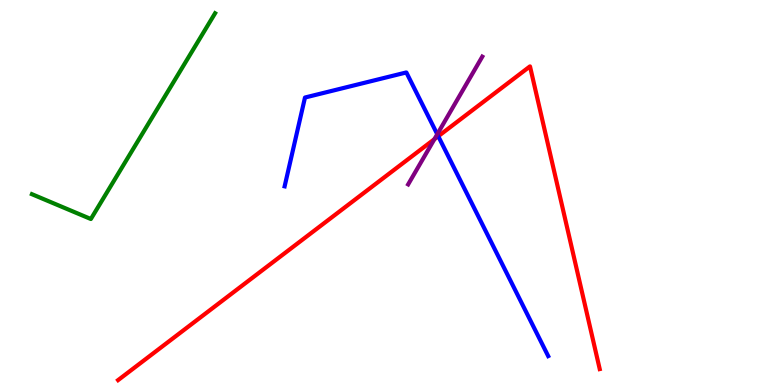[{'lines': ['blue', 'red'], 'intersections': [{'x': 5.65, 'y': 6.46}]}, {'lines': ['green', 'red'], 'intersections': []}, {'lines': ['purple', 'red'], 'intersections': [{'x': 5.61, 'y': 6.38}]}, {'lines': ['blue', 'green'], 'intersections': []}, {'lines': ['blue', 'purple'], 'intersections': [{'x': 5.64, 'y': 6.51}]}, {'lines': ['green', 'purple'], 'intersections': []}]